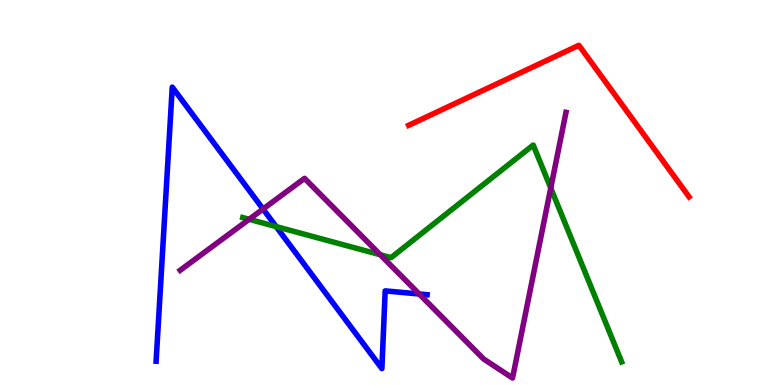[{'lines': ['blue', 'red'], 'intersections': []}, {'lines': ['green', 'red'], 'intersections': []}, {'lines': ['purple', 'red'], 'intersections': []}, {'lines': ['blue', 'green'], 'intersections': [{'x': 3.56, 'y': 4.11}]}, {'lines': ['blue', 'purple'], 'intersections': [{'x': 3.39, 'y': 4.57}, {'x': 5.41, 'y': 2.36}]}, {'lines': ['green', 'purple'], 'intersections': [{'x': 3.21, 'y': 4.3}, {'x': 4.91, 'y': 3.38}, {'x': 7.11, 'y': 5.12}]}]